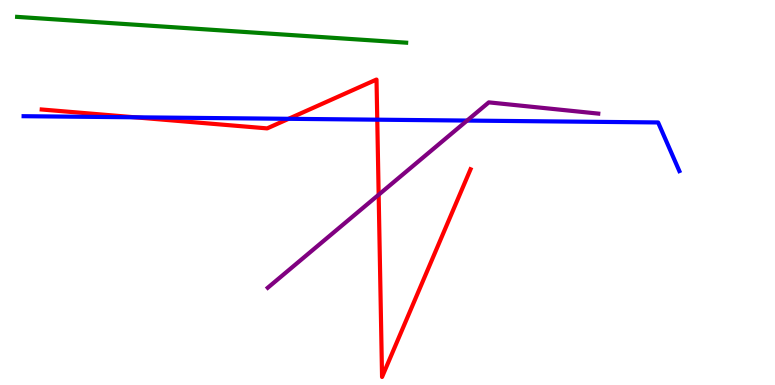[{'lines': ['blue', 'red'], 'intersections': [{'x': 1.74, 'y': 6.95}, {'x': 3.72, 'y': 6.91}, {'x': 4.87, 'y': 6.89}]}, {'lines': ['green', 'red'], 'intersections': []}, {'lines': ['purple', 'red'], 'intersections': [{'x': 4.89, 'y': 4.94}]}, {'lines': ['blue', 'green'], 'intersections': []}, {'lines': ['blue', 'purple'], 'intersections': [{'x': 6.03, 'y': 6.87}]}, {'lines': ['green', 'purple'], 'intersections': []}]